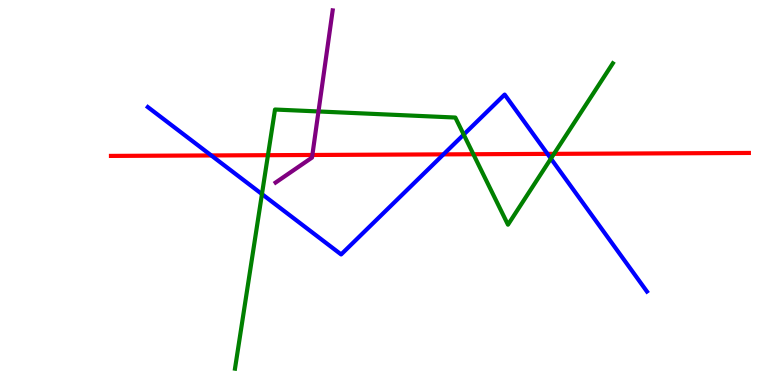[{'lines': ['blue', 'red'], 'intersections': [{'x': 2.73, 'y': 5.96}, {'x': 5.72, 'y': 5.99}, {'x': 7.06, 'y': 6.0}]}, {'lines': ['green', 'red'], 'intersections': [{'x': 3.46, 'y': 5.97}, {'x': 6.11, 'y': 5.99}, {'x': 7.15, 'y': 6.0}]}, {'lines': ['purple', 'red'], 'intersections': [{'x': 4.03, 'y': 5.97}]}, {'lines': ['blue', 'green'], 'intersections': [{'x': 3.38, 'y': 4.96}, {'x': 5.98, 'y': 6.5}, {'x': 7.11, 'y': 5.88}]}, {'lines': ['blue', 'purple'], 'intersections': []}, {'lines': ['green', 'purple'], 'intersections': [{'x': 4.11, 'y': 7.1}]}]